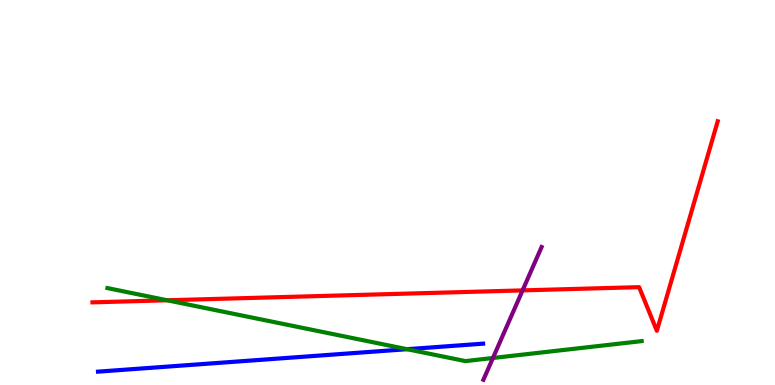[{'lines': ['blue', 'red'], 'intersections': []}, {'lines': ['green', 'red'], 'intersections': [{'x': 2.16, 'y': 2.2}]}, {'lines': ['purple', 'red'], 'intersections': [{'x': 6.74, 'y': 2.46}]}, {'lines': ['blue', 'green'], 'intersections': [{'x': 5.25, 'y': 0.93}]}, {'lines': ['blue', 'purple'], 'intersections': []}, {'lines': ['green', 'purple'], 'intersections': [{'x': 6.36, 'y': 0.702}]}]